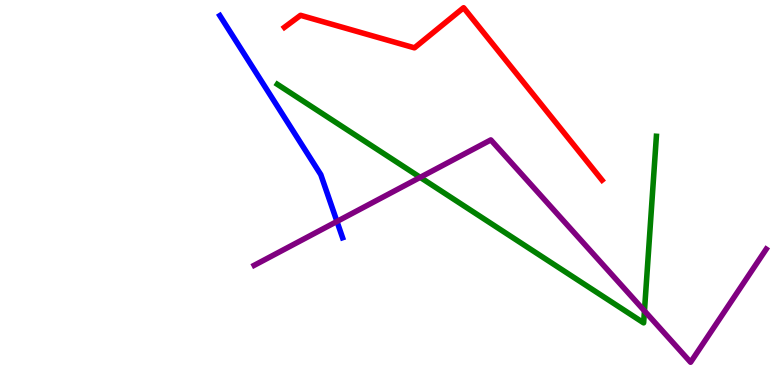[{'lines': ['blue', 'red'], 'intersections': []}, {'lines': ['green', 'red'], 'intersections': []}, {'lines': ['purple', 'red'], 'intersections': []}, {'lines': ['blue', 'green'], 'intersections': []}, {'lines': ['blue', 'purple'], 'intersections': [{'x': 4.35, 'y': 4.25}]}, {'lines': ['green', 'purple'], 'intersections': [{'x': 5.42, 'y': 5.39}, {'x': 8.32, 'y': 1.93}]}]